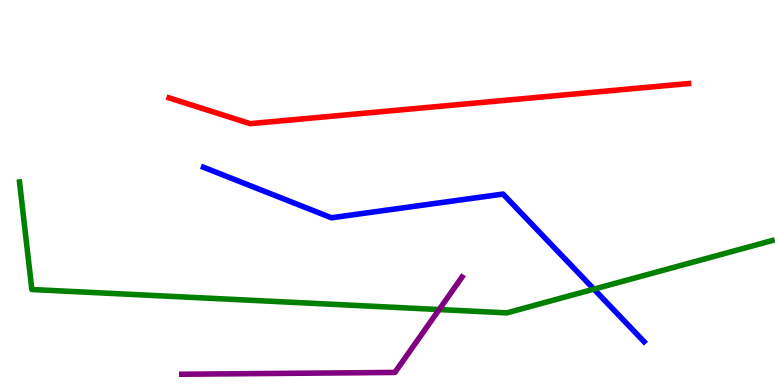[{'lines': ['blue', 'red'], 'intersections': []}, {'lines': ['green', 'red'], 'intersections': []}, {'lines': ['purple', 'red'], 'intersections': []}, {'lines': ['blue', 'green'], 'intersections': [{'x': 7.66, 'y': 2.49}]}, {'lines': ['blue', 'purple'], 'intersections': []}, {'lines': ['green', 'purple'], 'intersections': [{'x': 5.67, 'y': 1.96}]}]